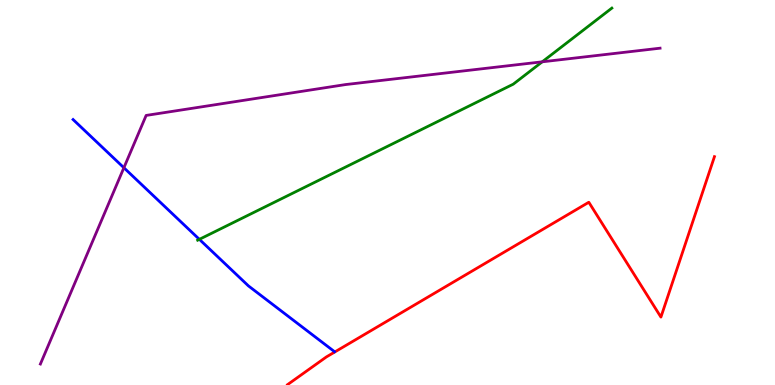[{'lines': ['blue', 'red'], 'intersections': []}, {'lines': ['green', 'red'], 'intersections': []}, {'lines': ['purple', 'red'], 'intersections': []}, {'lines': ['blue', 'green'], 'intersections': [{'x': 2.57, 'y': 3.78}]}, {'lines': ['blue', 'purple'], 'intersections': [{'x': 1.6, 'y': 5.64}]}, {'lines': ['green', 'purple'], 'intersections': [{'x': 7.0, 'y': 8.39}]}]